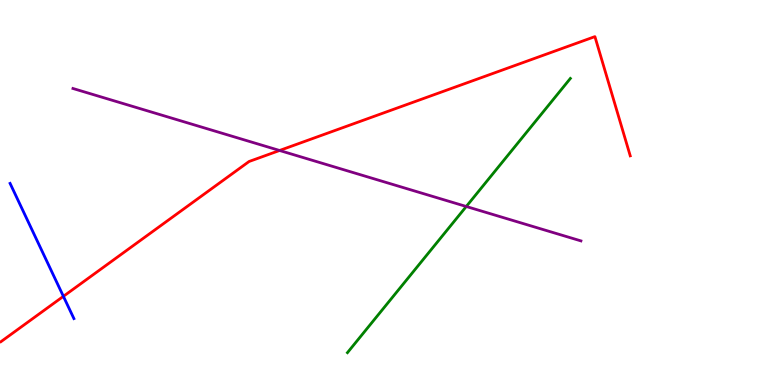[{'lines': ['blue', 'red'], 'intersections': [{'x': 0.818, 'y': 2.3}]}, {'lines': ['green', 'red'], 'intersections': []}, {'lines': ['purple', 'red'], 'intersections': [{'x': 3.61, 'y': 6.09}]}, {'lines': ['blue', 'green'], 'intersections': []}, {'lines': ['blue', 'purple'], 'intersections': []}, {'lines': ['green', 'purple'], 'intersections': [{'x': 6.02, 'y': 4.64}]}]